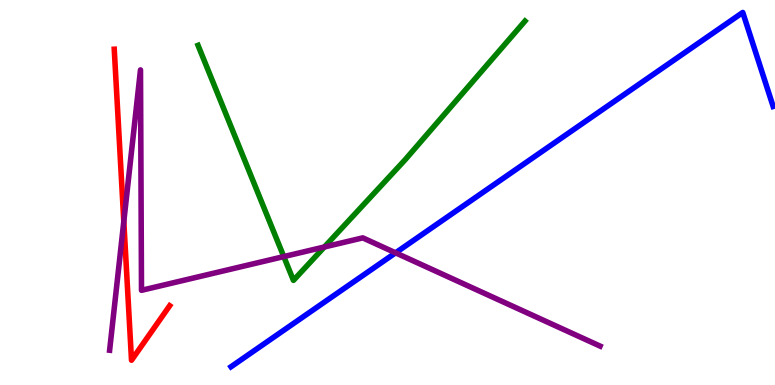[{'lines': ['blue', 'red'], 'intersections': []}, {'lines': ['green', 'red'], 'intersections': []}, {'lines': ['purple', 'red'], 'intersections': [{'x': 1.6, 'y': 4.25}]}, {'lines': ['blue', 'green'], 'intersections': []}, {'lines': ['blue', 'purple'], 'intersections': [{'x': 5.1, 'y': 3.43}]}, {'lines': ['green', 'purple'], 'intersections': [{'x': 3.66, 'y': 3.34}, {'x': 4.19, 'y': 3.59}]}]